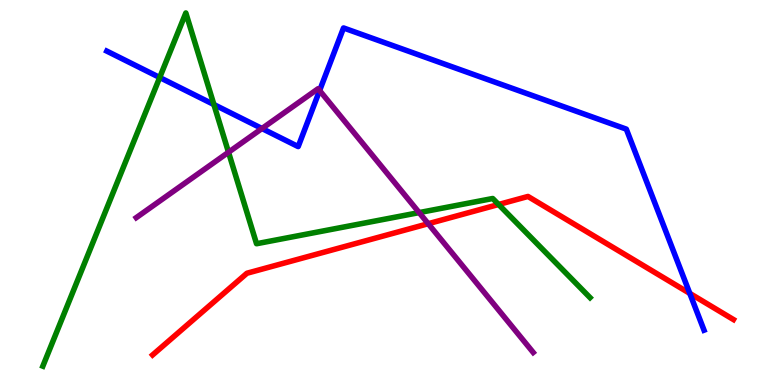[{'lines': ['blue', 'red'], 'intersections': [{'x': 8.9, 'y': 2.38}]}, {'lines': ['green', 'red'], 'intersections': [{'x': 6.43, 'y': 4.69}]}, {'lines': ['purple', 'red'], 'intersections': [{'x': 5.53, 'y': 4.19}]}, {'lines': ['blue', 'green'], 'intersections': [{'x': 2.06, 'y': 7.99}, {'x': 2.76, 'y': 7.28}]}, {'lines': ['blue', 'purple'], 'intersections': [{'x': 3.38, 'y': 6.66}, {'x': 4.12, 'y': 7.65}]}, {'lines': ['green', 'purple'], 'intersections': [{'x': 2.95, 'y': 6.05}, {'x': 5.41, 'y': 4.48}]}]